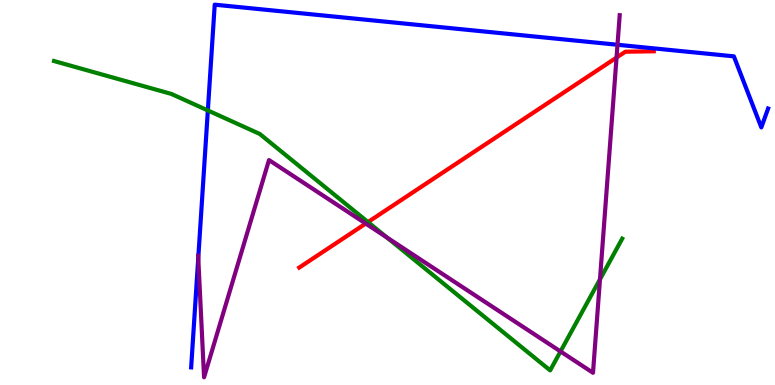[{'lines': ['blue', 'red'], 'intersections': []}, {'lines': ['green', 'red'], 'intersections': [{'x': 4.75, 'y': 4.23}]}, {'lines': ['purple', 'red'], 'intersections': [{'x': 4.72, 'y': 4.19}, {'x': 7.96, 'y': 8.5}]}, {'lines': ['blue', 'green'], 'intersections': [{'x': 2.68, 'y': 7.13}]}, {'lines': ['blue', 'purple'], 'intersections': [{'x': 2.56, 'y': 3.3}, {'x': 7.97, 'y': 8.84}]}, {'lines': ['green', 'purple'], 'intersections': [{'x': 4.99, 'y': 3.83}, {'x': 7.23, 'y': 0.871}, {'x': 7.74, 'y': 2.75}]}]